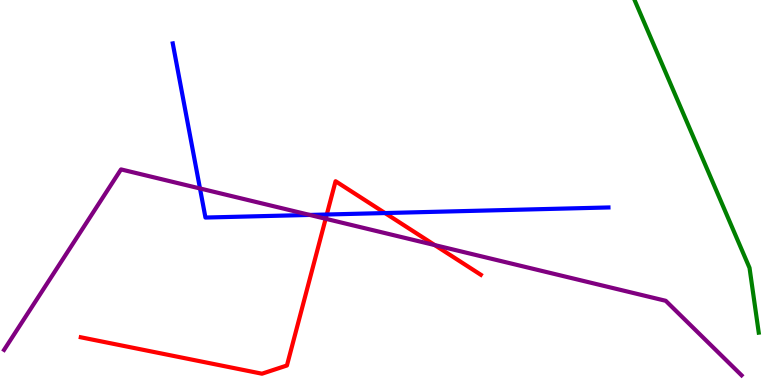[{'lines': ['blue', 'red'], 'intersections': [{'x': 4.22, 'y': 4.43}, {'x': 4.97, 'y': 4.47}]}, {'lines': ['green', 'red'], 'intersections': []}, {'lines': ['purple', 'red'], 'intersections': [{'x': 4.2, 'y': 4.32}, {'x': 5.61, 'y': 3.63}]}, {'lines': ['blue', 'green'], 'intersections': []}, {'lines': ['blue', 'purple'], 'intersections': [{'x': 2.58, 'y': 5.1}, {'x': 4.0, 'y': 4.42}]}, {'lines': ['green', 'purple'], 'intersections': []}]